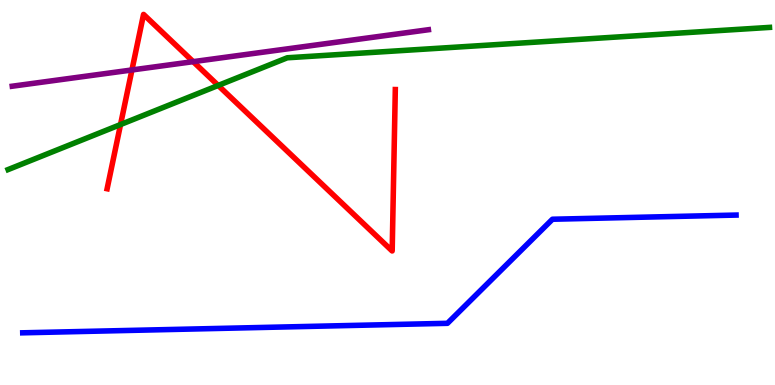[{'lines': ['blue', 'red'], 'intersections': []}, {'lines': ['green', 'red'], 'intersections': [{'x': 1.56, 'y': 6.76}, {'x': 2.82, 'y': 7.78}]}, {'lines': ['purple', 'red'], 'intersections': [{'x': 1.7, 'y': 8.18}, {'x': 2.49, 'y': 8.4}]}, {'lines': ['blue', 'green'], 'intersections': []}, {'lines': ['blue', 'purple'], 'intersections': []}, {'lines': ['green', 'purple'], 'intersections': []}]